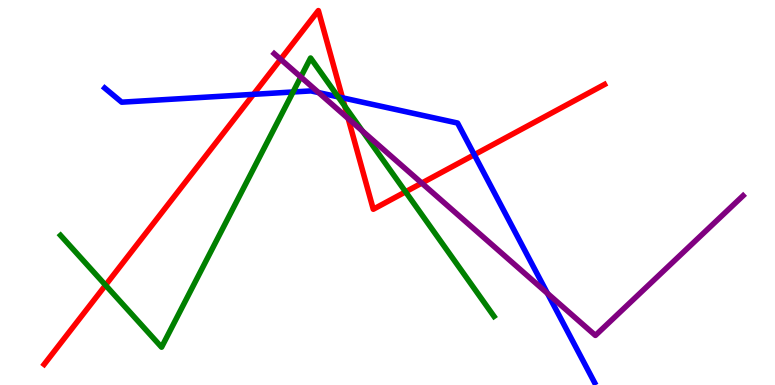[{'lines': ['blue', 'red'], 'intersections': [{'x': 3.27, 'y': 7.55}, {'x': 4.42, 'y': 7.46}, {'x': 6.12, 'y': 5.98}]}, {'lines': ['green', 'red'], 'intersections': [{'x': 1.36, 'y': 2.59}, {'x': 4.45, 'y': 7.24}, {'x': 5.23, 'y': 5.02}]}, {'lines': ['purple', 'red'], 'intersections': [{'x': 3.62, 'y': 8.46}, {'x': 4.49, 'y': 6.92}, {'x': 5.44, 'y': 5.24}]}, {'lines': ['blue', 'green'], 'intersections': [{'x': 3.78, 'y': 7.61}, {'x': 4.36, 'y': 7.48}]}, {'lines': ['blue', 'purple'], 'intersections': [{'x': 4.11, 'y': 7.6}, {'x': 7.06, 'y': 2.38}]}, {'lines': ['green', 'purple'], 'intersections': [{'x': 3.88, 'y': 8.0}, {'x': 4.68, 'y': 6.6}]}]